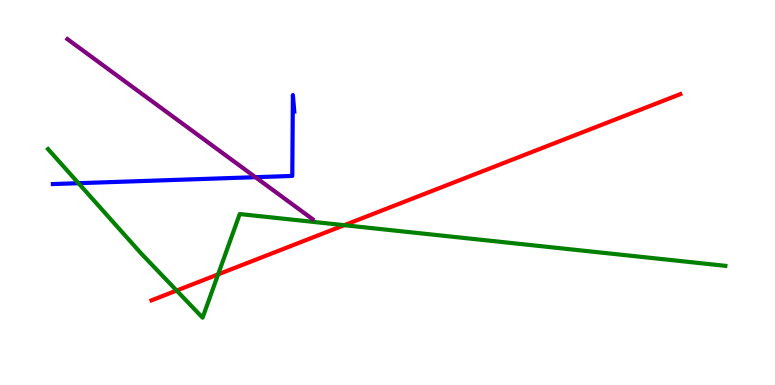[{'lines': ['blue', 'red'], 'intersections': []}, {'lines': ['green', 'red'], 'intersections': [{'x': 2.28, 'y': 2.45}, {'x': 2.81, 'y': 2.87}, {'x': 4.44, 'y': 4.15}]}, {'lines': ['purple', 'red'], 'intersections': []}, {'lines': ['blue', 'green'], 'intersections': [{'x': 1.01, 'y': 5.24}]}, {'lines': ['blue', 'purple'], 'intersections': [{'x': 3.3, 'y': 5.4}]}, {'lines': ['green', 'purple'], 'intersections': []}]